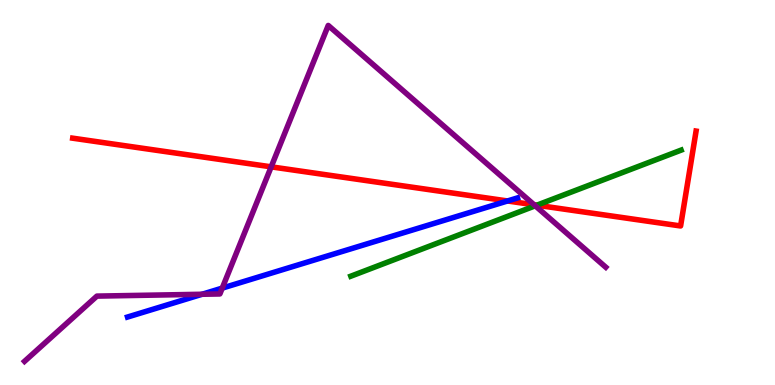[{'lines': ['blue', 'red'], 'intersections': [{'x': 6.55, 'y': 4.78}]}, {'lines': ['green', 'red'], 'intersections': [{'x': 6.93, 'y': 4.67}]}, {'lines': ['purple', 'red'], 'intersections': [{'x': 3.5, 'y': 5.67}, {'x': 6.89, 'y': 4.68}]}, {'lines': ['blue', 'green'], 'intersections': []}, {'lines': ['blue', 'purple'], 'intersections': [{'x': 2.61, 'y': 2.36}, {'x': 2.87, 'y': 2.52}]}, {'lines': ['green', 'purple'], 'intersections': [{'x': 6.91, 'y': 4.65}]}]